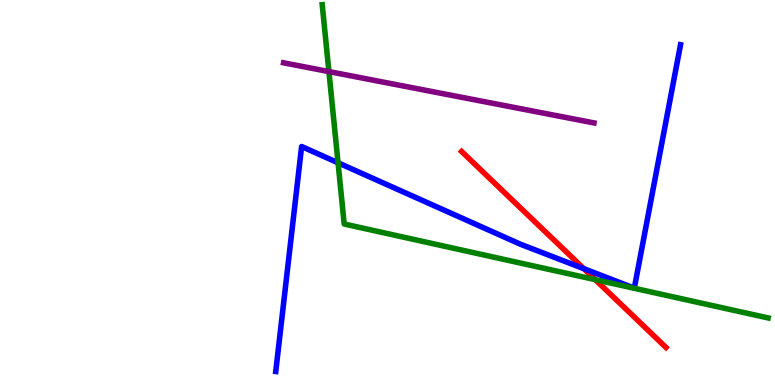[{'lines': ['blue', 'red'], 'intersections': [{'x': 7.53, 'y': 3.02}]}, {'lines': ['green', 'red'], 'intersections': [{'x': 7.68, 'y': 2.74}]}, {'lines': ['purple', 'red'], 'intersections': []}, {'lines': ['blue', 'green'], 'intersections': [{'x': 4.36, 'y': 5.77}]}, {'lines': ['blue', 'purple'], 'intersections': []}, {'lines': ['green', 'purple'], 'intersections': [{'x': 4.24, 'y': 8.14}]}]